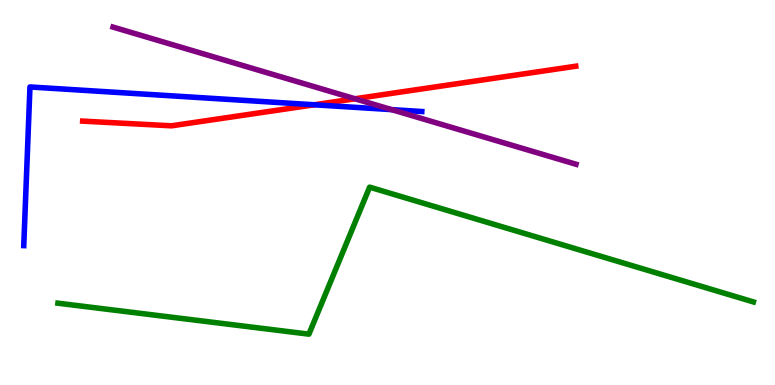[{'lines': ['blue', 'red'], 'intersections': [{'x': 4.05, 'y': 7.28}]}, {'lines': ['green', 'red'], 'intersections': []}, {'lines': ['purple', 'red'], 'intersections': [{'x': 4.58, 'y': 7.43}]}, {'lines': ['blue', 'green'], 'intersections': []}, {'lines': ['blue', 'purple'], 'intersections': [{'x': 5.05, 'y': 7.15}]}, {'lines': ['green', 'purple'], 'intersections': []}]